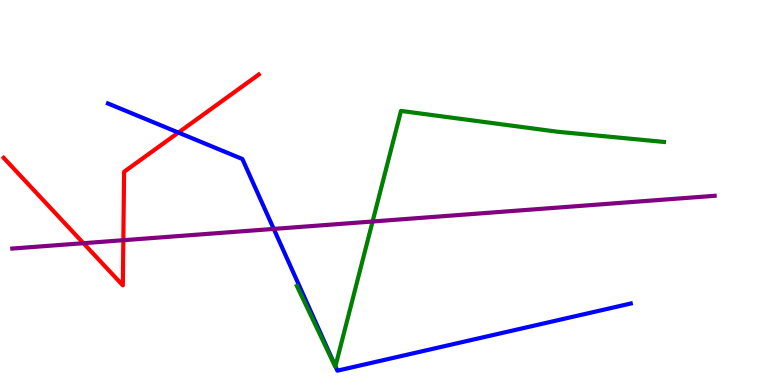[{'lines': ['blue', 'red'], 'intersections': [{'x': 2.3, 'y': 6.56}]}, {'lines': ['green', 'red'], 'intersections': []}, {'lines': ['purple', 'red'], 'intersections': [{'x': 1.08, 'y': 3.68}, {'x': 1.59, 'y': 3.76}]}, {'lines': ['blue', 'green'], 'intersections': [{'x': 4.33, 'y': 0.487}]}, {'lines': ['blue', 'purple'], 'intersections': [{'x': 3.53, 'y': 4.05}]}, {'lines': ['green', 'purple'], 'intersections': [{'x': 4.81, 'y': 4.25}]}]